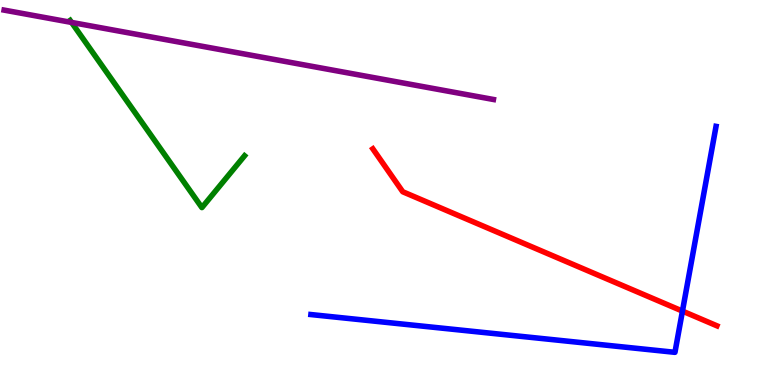[{'lines': ['blue', 'red'], 'intersections': [{'x': 8.81, 'y': 1.92}]}, {'lines': ['green', 'red'], 'intersections': []}, {'lines': ['purple', 'red'], 'intersections': []}, {'lines': ['blue', 'green'], 'intersections': []}, {'lines': ['blue', 'purple'], 'intersections': []}, {'lines': ['green', 'purple'], 'intersections': [{'x': 0.923, 'y': 9.42}]}]